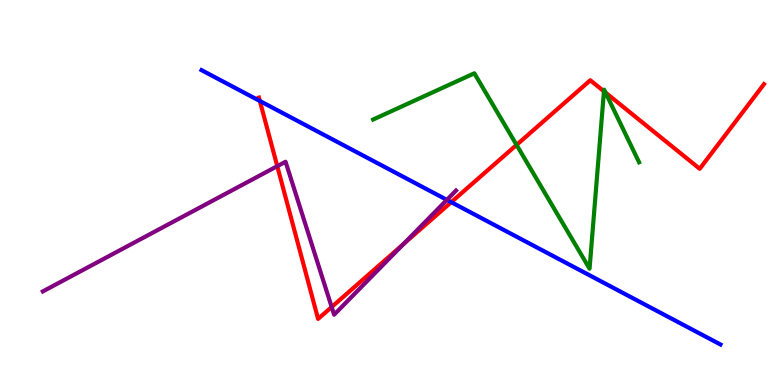[{'lines': ['blue', 'red'], 'intersections': [{'x': 3.35, 'y': 7.38}, {'x': 5.82, 'y': 4.75}]}, {'lines': ['green', 'red'], 'intersections': [{'x': 6.67, 'y': 6.24}, {'x': 7.79, 'y': 7.63}, {'x': 7.81, 'y': 7.6}]}, {'lines': ['purple', 'red'], 'intersections': [{'x': 3.58, 'y': 5.68}, {'x': 4.28, 'y': 2.03}, {'x': 5.21, 'y': 3.66}]}, {'lines': ['blue', 'green'], 'intersections': []}, {'lines': ['blue', 'purple'], 'intersections': [{'x': 5.77, 'y': 4.81}]}, {'lines': ['green', 'purple'], 'intersections': []}]